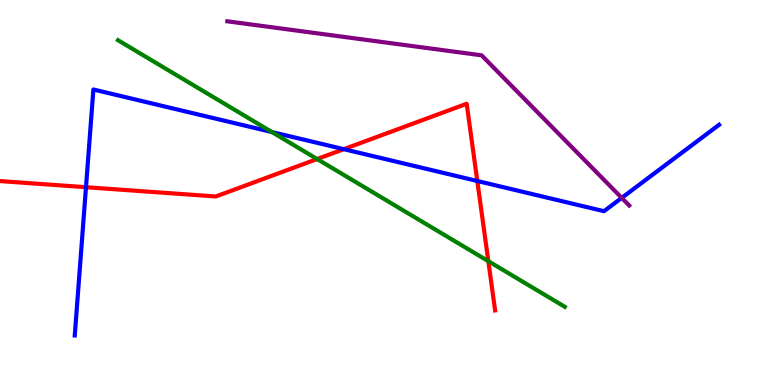[{'lines': ['blue', 'red'], 'intersections': [{'x': 1.11, 'y': 5.14}, {'x': 4.44, 'y': 6.13}, {'x': 6.16, 'y': 5.3}]}, {'lines': ['green', 'red'], 'intersections': [{'x': 4.09, 'y': 5.87}, {'x': 6.3, 'y': 3.22}]}, {'lines': ['purple', 'red'], 'intersections': []}, {'lines': ['blue', 'green'], 'intersections': [{'x': 3.51, 'y': 6.57}]}, {'lines': ['blue', 'purple'], 'intersections': [{'x': 8.02, 'y': 4.86}]}, {'lines': ['green', 'purple'], 'intersections': []}]